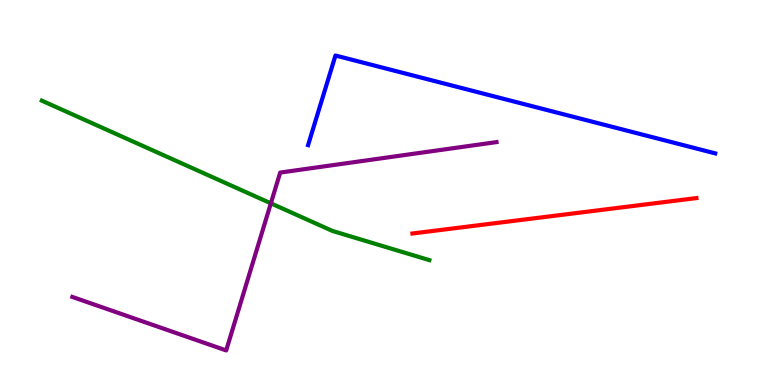[{'lines': ['blue', 'red'], 'intersections': []}, {'lines': ['green', 'red'], 'intersections': []}, {'lines': ['purple', 'red'], 'intersections': []}, {'lines': ['blue', 'green'], 'intersections': []}, {'lines': ['blue', 'purple'], 'intersections': []}, {'lines': ['green', 'purple'], 'intersections': [{'x': 3.49, 'y': 4.72}]}]